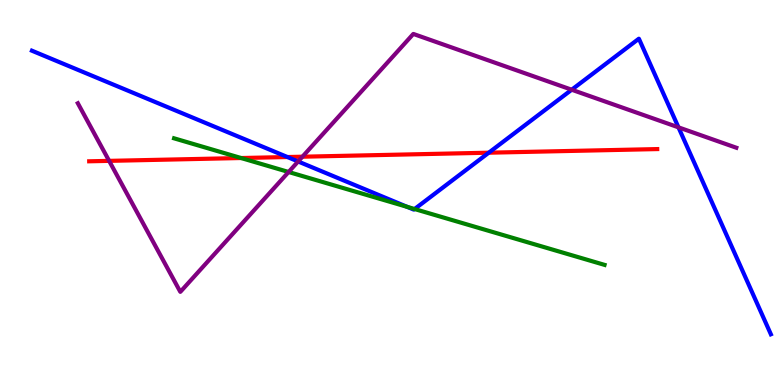[{'lines': ['blue', 'red'], 'intersections': [{'x': 3.71, 'y': 5.92}, {'x': 6.31, 'y': 6.03}]}, {'lines': ['green', 'red'], 'intersections': [{'x': 3.11, 'y': 5.9}]}, {'lines': ['purple', 'red'], 'intersections': [{'x': 1.41, 'y': 5.82}, {'x': 3.9, 'y': 5.93}]}, {'lines': ['blue', 'green'], 'intersections': [{'x': 5.25, 'y': 4.63}, {'x': 5.35, 'y': 4.57}]}, {'lines': ['blue', 'purple'], 'intersections': [{'x': 3.85, 'y': 5.81}, {'x': 7.38, 'y': 7.67}, {'x': 8.75, 'y': 6.69}]}, {'lines': ['green', 'purple'], 'intersections': [{'x': 3.72, 'y': 5.53}]}]